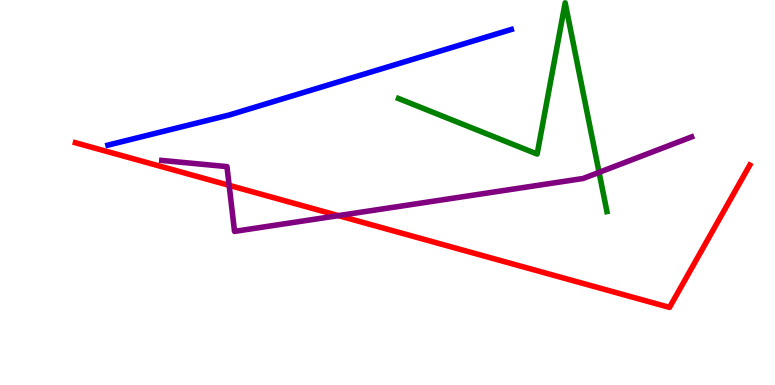[{'lines': ['blue', 'red'], 'intersections': []}, {'lines': ['green', 'red'], 'intersections': []}, {'lines': ['purple', 'red'], 'intersections': [{'x': 2.96, 'y': 5.19}, {'x': 4.37, 'y': 4.4}]}, {'lines': ['blue', 'green'], 'intersections': []}, {'lines': ['blue', 'purple'], 'intersections': []}, {'lines': ['green', 'purple'], 'intersections': [{'x': 7.73, 'y': 5.52}]}]